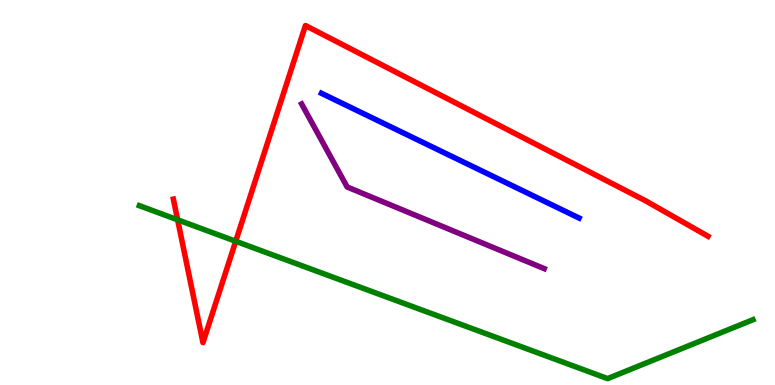[{'lines': ['blue', 'red'], 'intersections': []}, {'lines': ['green', 'red'], 'intersections': [{'x': 2.29, 'y': 4.29}, {'x': 3.04, 'y': 3.73}]}, {'lines': ['purple', 'red'], 'intersections': []}, {'lines': ['blue', 'green'], 'intersections': []}, {'lines': ['blue', 'purple'], 'intersections': []}, {'lines': ['green', 'purple'], 'intersections': []}]